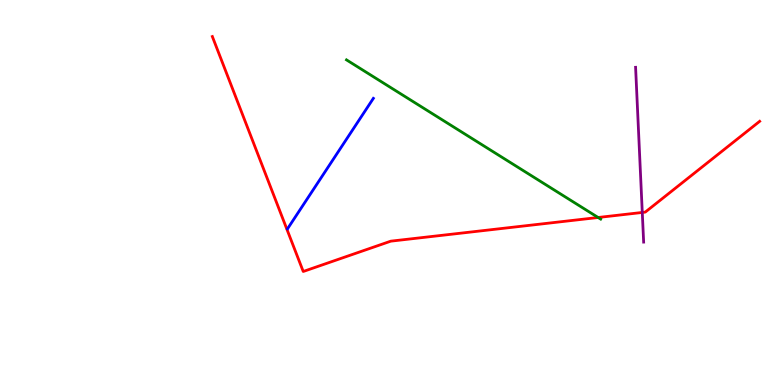[{'lines': ['blue', 'red'], 'intersections': []}, {'lines': ['green', 'red'], 'intersections': [{'x': 7.72, 'y': 4.35}]}, {'lines': ['purple', 'red'], 'intersections': [{'x': 8.29, 'y': 4.48}]}, {'lines': ['blue', 'green'], 'intersections': []}, {'lines': ['blue', 'purple'], 'intersections': []}, {'lines': ['green', 'purple'], 'intersections': []}]